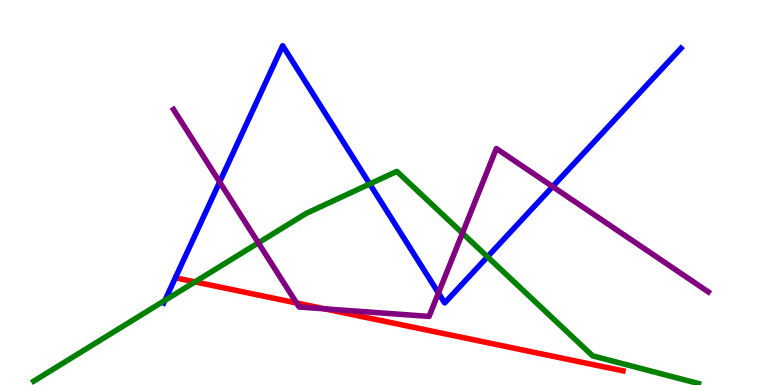[{'lines': ['blue', 'red'], 'intersections': []}, {'lines': ['green', 'red'], 'intersections': [{'x': 2.52, 'y': 2.68}]}, {'lines': ['purple', 'red'], 'intersections': [{'x': 3.83, 'y': 2.13}, {'x': 4.19, 'y': 1.98}]}, {'lines': ['blue', 'green'], 'intersections': [{'x': 2.13, 'y': 2.2}, {'x': 4.77, 'y': 5.22}, {'x': 6.29, 'y': 3.33}]}, {'lines': ['blue', 'purple'], 'intersections': [{'x': 2.83, 'y': 5.27}, {'x': 5.66, 'y': 2.39}, {'x': 7.13, 'y': 5.15}]}, {'lines': ['green', 'purple'], 'intersections': [{'x': 3.33, 'y': 3.69}, {'x': 5.97, 'y': 3.94}]}]